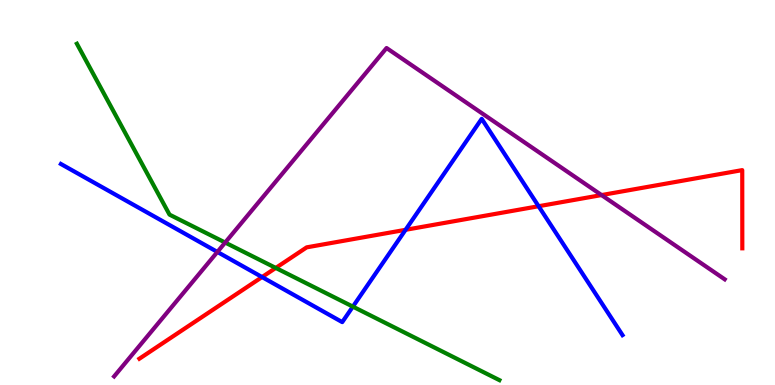[{'lines': ['blue', 'red'], 'intersections': [{'x': 3.38, 'y': 2.8}, {'x': 5.23, 'y': 4.03}, {'x': 6.95, 'y': 4.64}]}, {'lines': ['green', 'red'], 'intersections': [{'x': 3.56, 'y': 3.04}]}, {'lines': ['purple', 'red'], 'intersections': [{'x': 7.76, 'y': 4.93}]}, {'lines': ['blue', 'green'], 'intersections': [{'x': 4.55, 'y': 2.04}]}, {'lines': ['blue', 'purple'], 'intersections': [{'x': 2.8, 'y': 3.46}]}, {'lines': ['green', 'purple'], 'intersections': [{'x': 2.91, 'y': 3.7}]}]